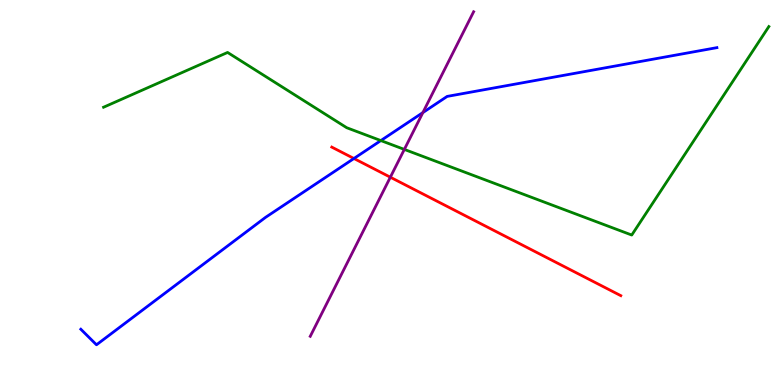[{'lines': ['blue', 'red'], 'intersections': [{'x': 4.57, 'y': 5.88}]}, {'lines': ['green', 'red'], 'intersections': []}, {'lines': ['purple', 'red'], 'intersections': [{'x': 5.04, 'y': 5.4}]}, {'lines': ['blue', 'green'], 'intersections': [{'x': 4.91, 'y': 6.35}]}, {'lines': ['blue', 'purple'], 'intersections': [{'x': 5.46, 'y': 7.08}]}, {'lines': ['green', 'purple'], 'intersections': [{'x': 5.22, 'y': 6.12}]}]